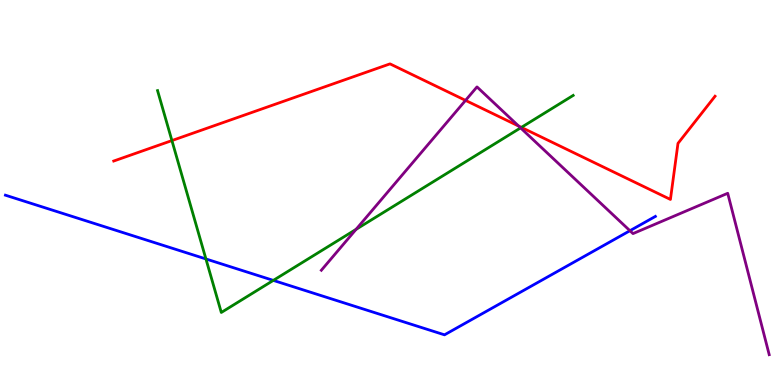[{'lines': ['blue', 'red'], 'intersections': []}, {'lines': ['green', 'red'], 'intersections': [{'x': 2.22, 'y': 6.35}, {'x': 6.73, 'y': 6.69}]}, {'lines': ['purple', 'red'], 'intersections': [{'x': 6.01, 'y': 7.39}, {'x': 6.69, 'y': 6.73}]}, {'lines': ['blue', 'green'], 'intersections': [{'x': 2.66, 'y': 3.27}, {'x': 3.53, 'y': 2.72}]}, {'lines': ['blue', 'purple'], 'intersections': [{'x': 8.13, 'y': 4.01}]}, {'lines': ['green', 'purple'], 'intersections': [{'x': 4.59, 'y': 4.04}, {'x': 6.72, 'y': 6.68}]}]